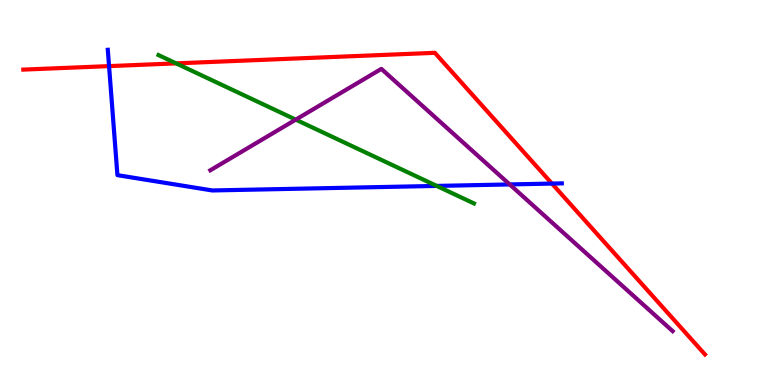[{'lines': ['blue', 'red'], 'intersections': [{'x': 1.41, 'y': 8.28}, {'x': 7.12, 'y': 5.23}]}, {'lines': ['green', 'red'], 'intersections': [{'x': 2.27, 'y': 8.35}]}, {'lines': ['purple', 'red'], 'intersections': []}, {'lines': ['blue', 'green'], 'intersections': [{'x': 5.63, 'y': 5.17}]}, {'lines': ['blue', 'purple'], 'intersections': [{'x': 6.58, 'y': 5.21}]}, {'lines': ['green', 'purple'], 'intersections': [{'x': 3.82, 'y': 6.89}]}]